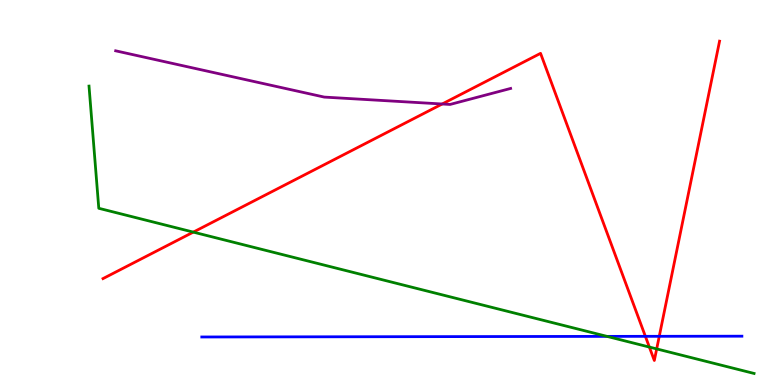[{'lines': ['blue', 'red'], 'intersections': [{'x': 8.33, 'y': 1.26}, {'x': 8.51, 'y': 1.26}]}, {'lines': ['green', 'red'], 'intersections': [{'x': 2.49, 'y': 3.97}, {'x': 8.38, 'y': 0.986}, {'x': 8.47, 'y': 0.937}]}, {'lines': ['purple', 'red'], 'intersections': [{'x': 5.71, 'y': 7.3}]}, {'lines': ['blue', 'green'], 'intersections': [{'x': 7.83, 'y': 1.26}]}, {'lines': ['blue', 'purple'], 'intersections': []}, {'lines': ['green', 'purple'], 'intersections': []}]